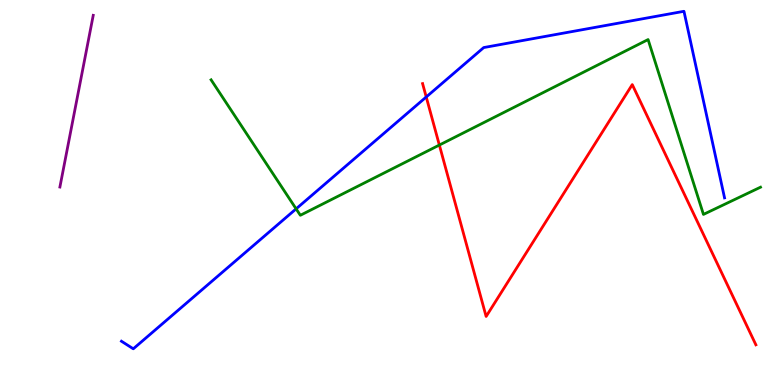[{'lines': ['blue', 'red'], 'intersections': [{'x': 5.5, 'y': 7.48}]}, {'lines': ['green', 'red'], 'intersections': [{'x': 5.67, 'y': 6.23}]}, {'lines': ['purple', 'red'], 'intersections': []}, {'lines': ['blue', 'green'], 'intersections': [{'x': 3.82, 'y': 4.58}]}, {'lines': ['blue', 'purple'], 'intersections': []}, {'lines': ['green', 'purple'], 'intersections': []}]